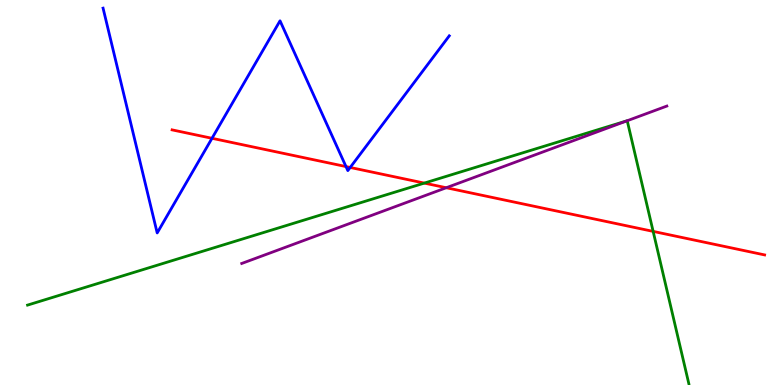[{'lines': ['blue', 'red'], 'intersections': [{'x': 2.74, 'y': 6.41}, {'x': 4.46, 'y': 5.67}, {'x': 4.52, 'y': 5.65}]}, {'lines': ['green', 'red'], 'intersections': [{'x': 5.48, 'y': 5.24}, {'x': 8.43, 'y': 3.99}]}, {'lines': ['purple', 'red'], 'intersections': [{'x': 5.76, 'y': 5.12}]}, {'lines': ['blue', 'green'], 'intersections': []}, {'lines': ['blue', 'purple'], 'intersections': []}, {'lines': ['green', 'purple'], 'intersections': [{'x': 8.09, 'y': 6.86}]}]